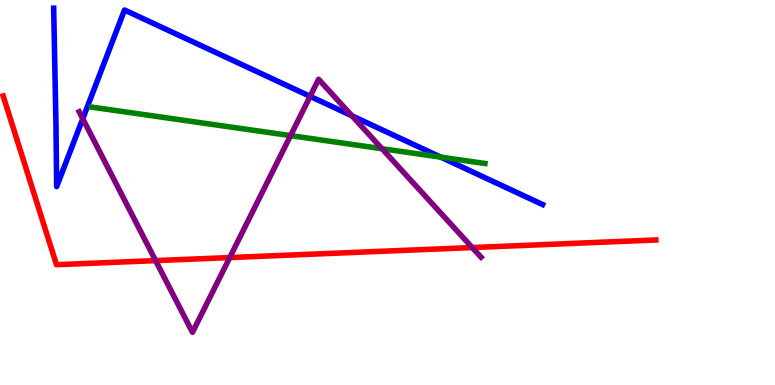[{'lines': ['blue', 'red'], 'intersections': []}, {'lines': ['green', 'red'], 'intersections': []}, {'lines': ['purple', 'red'], 'intersections': [{'x': 2.01, 'y': 3.23}, {'x': 2.96, 'y': 3.31}, {'x': 6.09, 'y': 3.57}]}, {'lines': ['blue', 'green'], 'intersections': [{'x': 5.69, 'y': 5.92}]}, {'lines': ['blue', 'purple'], 'intersections': [{'x': 1.07, 'y': 6.92}, {'x': 4.0, 'y': 7.5}, {'x': 4.54, 'y': 6.99}]}, {'lines': ['green', 'purple'], 'intersections': [{'x': 3.75, 'y': 6.48}, {'x': 4.93, 'y': 6.14}]}]